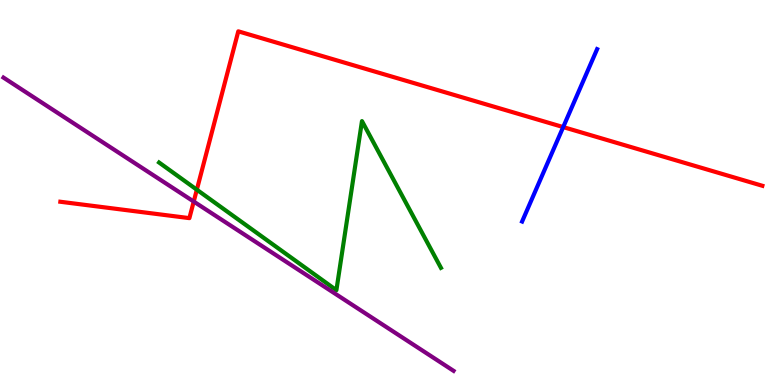[{'lines': ['blue', 'red'], 'intersections': [{'x': 7.27, 'y': 6.7}]}, {'lines': ['green', 'red'], 'intersections': [{'x': 2.54, 'y': 5.07}]}, {'lines': ['purple', 'red'], 'intersections': [{'x': 2.5, 'y': 4.77}]}, {'lines': ['blue', 'green'], 'intersections': []}, {'lines': ['blue', 'purple'], 'intersections': []}, {'lines': ['green', 'purple'], 'intersections': []}]